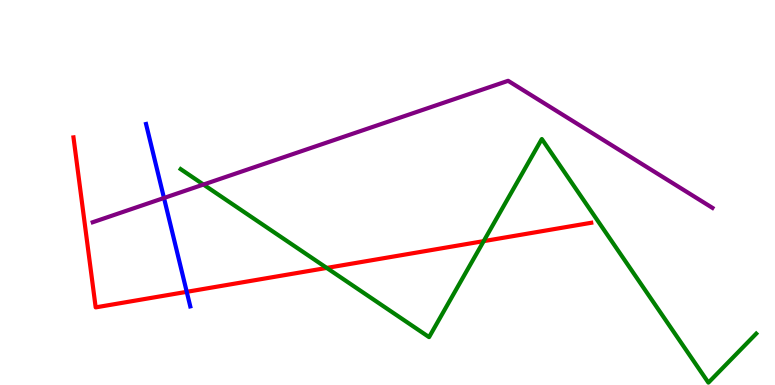[{'lines': ['blue', 'red'], 'intersections': [{'x': 2.41, 'y': 2.42}]}, {'lines': ['green', 'red'], 'intersections': [{'x': 4.22, 'y': 3.04}, {'x': 6.24, 'y': 3.74}]}, {'lines': ['purple', 'red'], 'intersections': []}, {'lines': ['blue', 'green'], 'intersections': []}, {'lines': ['blue', 'purple'], 'intersections': [{'x': 2.12, 'y': 4.86}]}, {'lines': ['green', 'purple'], 'intersections': [{'x': 2.63, 'y': 5.21}]}]